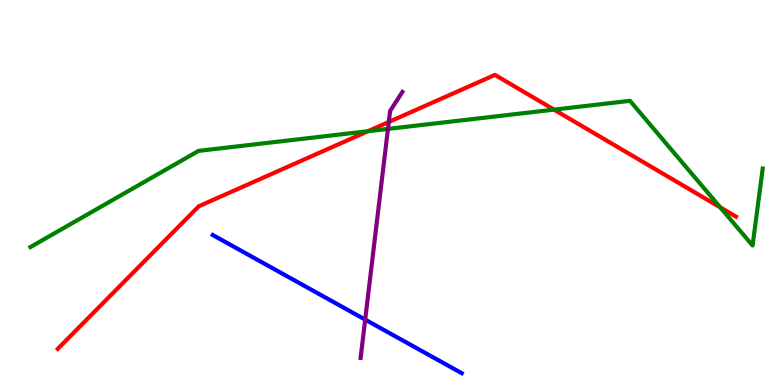[{'lines': ['blue', 'red'], 'intersections': []}, {'lines': ['green', 'red'], 'intersections': [{'x': 4.75, 'y': 6.59}, {'x': 7.15, 'y': 7.15}, {'x': 9.29, 'y': 4.61}]}, {'lines': ['purple', 'red'], 'intersections': [{'x': 5.02, 'y': 6.83}]}, {'lines': ['blue', 'green'], 'intersections': []}, {'lines': ['blue', 'purple'], 'intersections': [{'x': 4.71, 'y': 1.7}]}, {'lines': ['green', 'purple'], 'intersections': [{'x': 5.01, 'y': 6.65}]}]